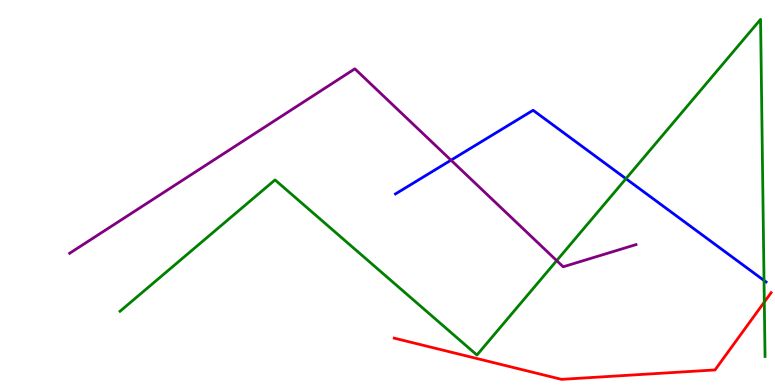[{'lines': ['blue', 'red'], 'intersections': []}, {'lines': ['green', 'red'], 'intersections': [{'x': 9.86, 'y': 2.15}]}, {'lines': ['purple', 'red'], 'intersections': []}, {'lines': ['blue', 'green'], 'intersections': [{'x': 8.08, 'y': 5.36}, {'x': 9.86, 'y': 2.72}]}, {'lines': ['blue', 'purple'], 'intersections': [{'x': 5.82, 'y': 5.84}]}, {'lines': ['green', 'purple'], 'intersections': [{'x': 7.18, 'y': 3.23}]}]